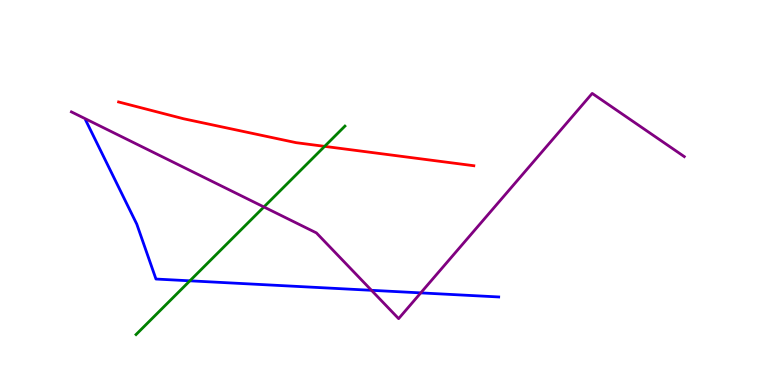[{'lines': ['blue', 'red'], 'intersections': []}, {'lines': ['green', 'red'], 'intersections': [{'x': 4.19, 'y': 6.2}]}, {'lines': ['purple', 'red'], 'intersections': []}, {'lines': ['blue', 'green'], 'intersections': [{'x': 2.45, 'y': 2.71}]}, {'lines': ['blue', 'purple'], 'intersections': [{'x': 4.79, 'y': 2.46}, {'x': 5.43, 'y': 2.39}]}, {'lines': ['green', 'purple'], 'intersections': [{'x': 3.41, 'y': 4.62}]}]